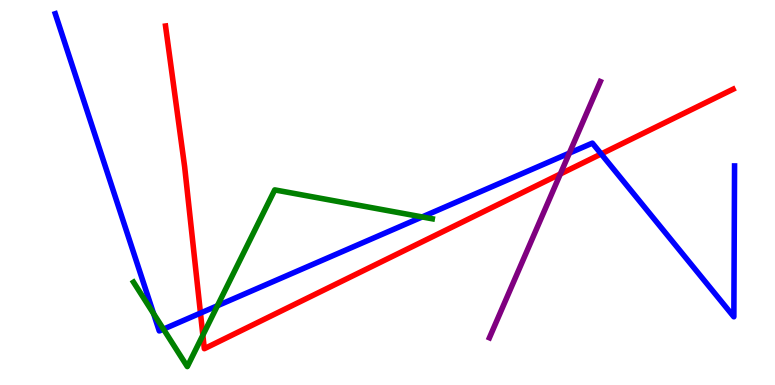[{'lines': ['blue', 'red'], 'intersections': [{'x': 2.59, 'y': 1.87}, {'x': 7.76, 'y': 6.0}]}, {'lines': ['green', 'red'], 'intersections': [{'x': 2.62, 'y': 1.29}]}, {'lines': ['purple', 'red'], 'intersections': [{'x': 7.23, 'y': 5.48}]}, {'lines': ['blue', 'green'], 'intersections': [{'x': 1.98, 'y': 1.85}, {'x': 2.11, 'y': 1.45}, {'x': 2.81, 'y': 2.06}, {'x': 5.45, 'y': 4.37}]}, {'lines': ['blue', 'purple'], 'intersections': [{'x': 7.35, 'y': 6.02}]}, {'lines': ['green', 'purple'], 'intersections': []}]